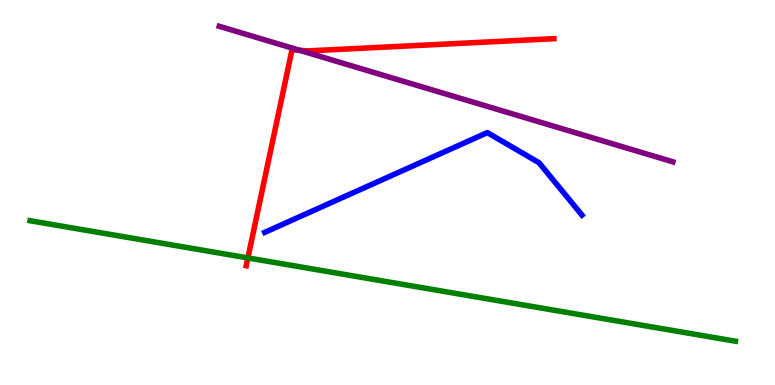[{'lines': ['blue', 'red'], 'intersections': []}, {'lines': ['green', 'red'], 'intersections': [{'x': 3.2, 'y': 3.3}]}, {'lines': ['purple', 'red'], 'intersections': [{'x': 3.87, 'y': 8.69}]}, {'lines': ['blue', 'green'], 'intersections': []}, {'lines': ['blue', 'purple'], 'intersections': []}, {'lines': ['green', 'purple'], 'intersections': []}]